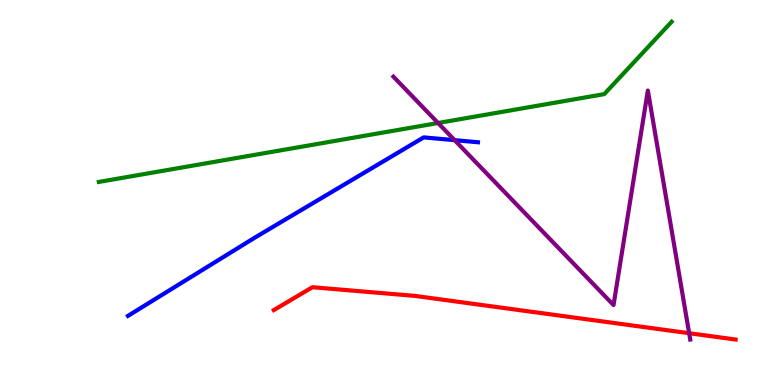[{'lines': ['blue', 'red'], 'intersections': []}, {'lines': ['green', 'red'], 'intersections': []}, {'lines': ['purple', 'red'], 'intersections': [{'x': 8.89, 'y': 1.35}]}, {'lines': ['blue', 'green'], 'intersections': []}, {'lines': ['blue', 'purple'], 'intersections': [{'x': 5.87, 'y': 6.36}]}, {'lines': ['green', 'purple'], 'intersections': [{'x': 5.65, 'y': 6.81}]}]